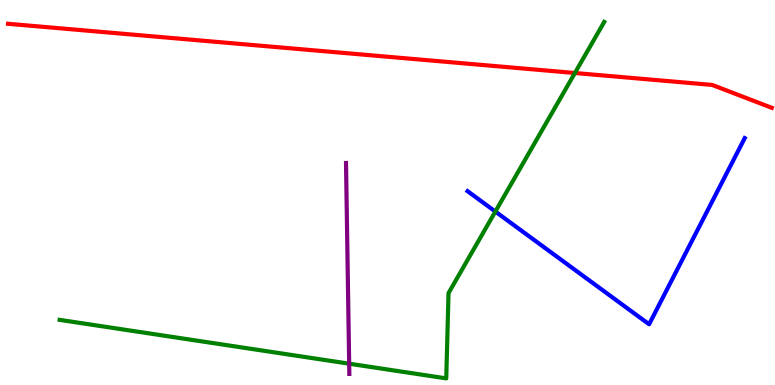[{'lines': ['blue', 'red'], 'intersections': []}, {'lines': ['green', 'red'], 'intersections': [{'x': 7.42, 'y': 8.1}]}, {'lines': ['purple', 'red'], 'intersections': []}, {'lines': ['blue', 'green'], 'intersections': [{'x': 6.39, 'y': 4.51}]}, {'lines': ['blue', 'purple'], 'intersections': []}, {'lines': ['green', 'purple'], 'intersections': [{'x': 4.51, 'y': 0.553}]}]